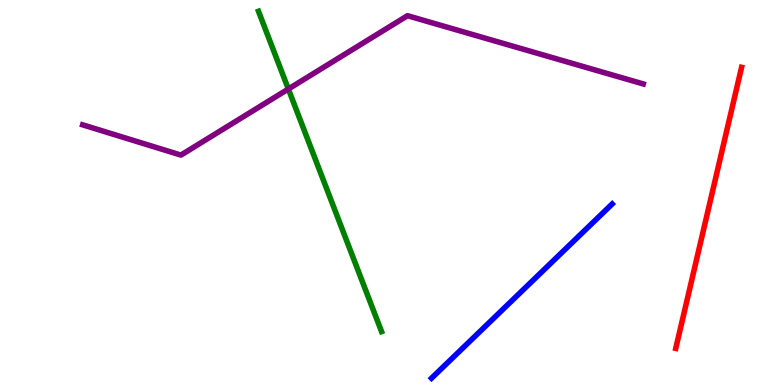[{'lines': ['blue', 'red'], 'intersections': []}, {'lines': ['green', 'red'], 'intersections': []}, {'lines': ['purple', 'red'], 'intersections': []}, {'lines': ['blue', 'green'], 'intersections': []}, {'lines': ['blue', 'purple'], 'intersections': []}, {'lines': ['green', 'purple'], 'intersections': [{'x': 3.72, 'y': 7.69}]}]